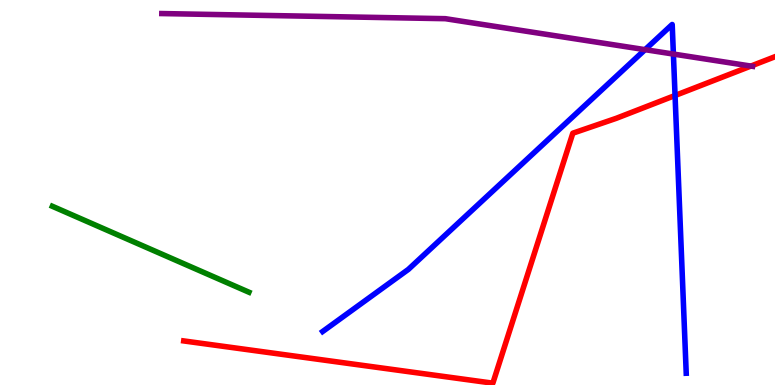[{'lines': ['blue', 'red'], 'intersections': [{'x': 8.71, 'y': 7.52}]}, {'lines': ['green', 'red'], 'intersections': []}, {'lines': ['purple', 'red'], 'intersections': [{'x': 9.69, 'y': 8.28}]}, {'lines': ['blue', 'green'], 'intersections': []}, {'lines': ['blue', 'purple'], 'intersections': [{'x': 8.32, 'y': 8.71}, {'x': 8.69, 'y': 8.6}]}, {'lines': ['green', 'purple'], 'intersections': []}]